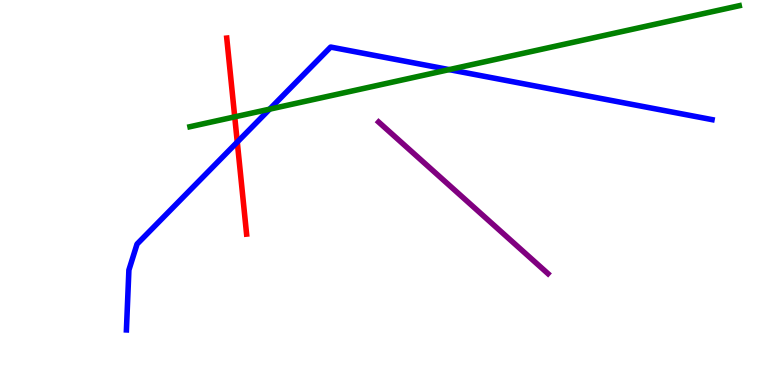[{'lines': ['blue', 'red'], 'intersections': [{'x': 3.06, 'y': 6.31}]}, {'lines': ['green', 'red'], 'intersections': [{'x': 3.03, 'y': 6.96}]}, {'lines': ['purple', 'red'], 'intersections': []}, {'lines': ['blue', 'green'], 'intersections': [{'x': 3.48, 'y': 7.16}, {'x': 5.8, 'y': 8.19}]}, {'lines': ['blue', 'purple'], 'intersections': []}, {'lines': ['green', 'purple'], 'intersections': []}]